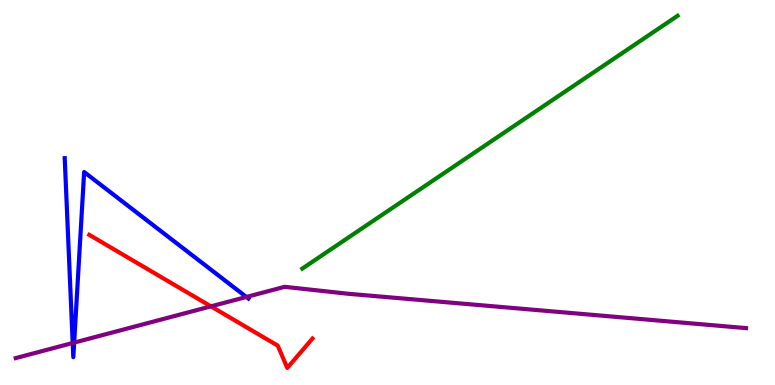[{'lines': ['blue', 'red'], 'intersections': []}, {'lines': ['green', 'red'], 'intersections': []}, {'lines': ['purple', 'red'], 'intersections': [{'x': 2.72, 'y': 2.04}]}, {'lines': ['blue', 'green'], 'intersections': []}, {'lines': ['blue', 'purple'], 'intersections': [{'x': 0.938, 'y': 1.09}, {'x': 0.957, 'y': 1.1}, {'x': 3.18, 'y': 2.29}]}, {'lines': ['green', 'purple'], 'intersections': []}]